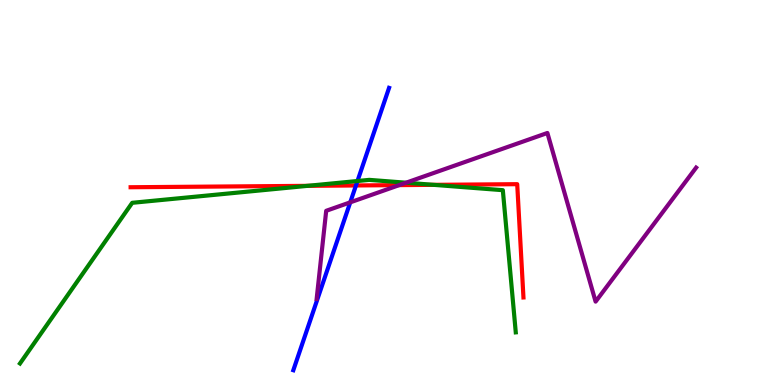[{'lines': ['blue', 'red'], 'intersections': [{'x': 4.59, 'y': 5.18}]}, {'lines': ['green', 'red'], 'intersections': [{'x': 3.97, 'y': 5.17}, {'x': 5.59, 'y': 5.2}]}, {'lines': ['purple', 'red'], 'intersections': [{'x': 5.15, 'y': 5.19}]}, {'lines': ['blue', 'green'], 'intersections': [{'x': 4.61, 'y': 5.3}]}, {'lines': ['blue', 'purple'], 'intersections': [{'x': 4.52, 'y': 4.74}]}, {'lines': ['green', 'purple'], 'intersections': [{'x': 5.24, 'y': 5.25}]}]